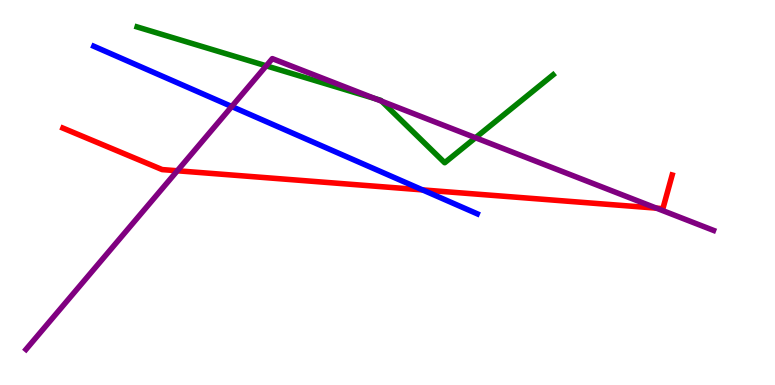[{'lines': ['blue', 'red'], 'intersections': [{'x': 5.45, 'y': 5.07}]}, {'lines': ['green', 'red'], 'intersections': []}, {'lines': ['purple', 'red'], 'intersections': [{'x': 2.29, 'y': 5.56}, {'x': 8.47, 'y': 4.59}]}, {'lines': ['blue', 'green'], 'intersections': []}, {'lines': ['blue', 'purple'], 'intersections': [{'x': 2.99, 'y': 7.23}]}, {'lines': ['green', 'purple'], 'intersections': [{'x': 3.44, 'y': 8.29}, {'x': 4.84, 'y': 7.44}, {'x': 4.92, 'y': 7.37}, {'x': 6.14, 'y': 6.42}]}]